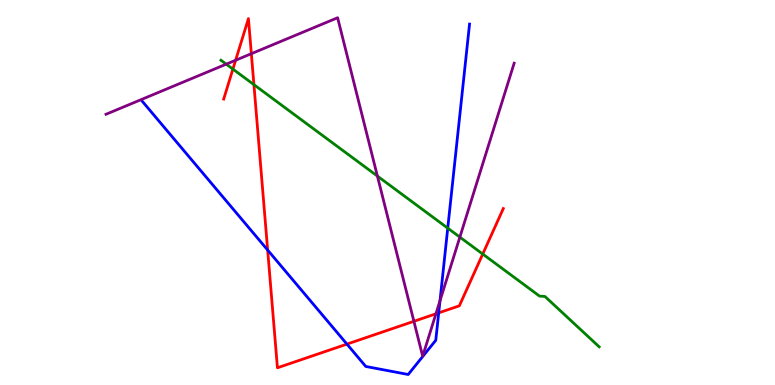[{'lines': ['blue', 'red'], 'intersections': [{'x': 3.45, 'y': 3.51}, {'x': 4.48, 'y': 1.06}, {'x': 5.66, 'y': 1.87}]}, {'lines': ['green', 'red'], 'intersections': [{'x': 3.01, 'y': 8.21}, {'x': 3.28, 'y': 7.8}, {'x': 6.23, 'y': 3.4}]}, {'lines': ['purple', 'red'], 'intersections': [{'x': 3.04, 'y': 8.44}, {'x': 3.24, 'y': 8.61}, {'x': 5.34, 'y': 1.65}, {'x': 5.62, 'y': 1.85}]}, {'lines': ['blue', 'green'], 'intersections': [{'x': 5.78, 'y': 4.07}]}, {'lines': ['blue', 'purple'], 'intersections': [{'x': 5.68, 'y': 2.19}]}, {'lines': ['green', 'purple'], 'intersections': [{'x': 2.92, 'y': 8.33}, {'x': 4.87, 'y': 5.43}, {'x': 5.93, 'y': 3.84}]}]